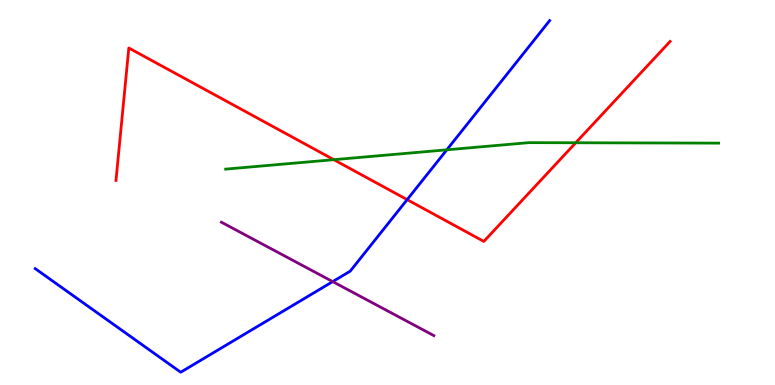[{'lines': ['blue', 'red'], 'intersections': [{'x': 5.25, 'y': 4.81}]}, {'lines': ['green', 'red'], 'intersections': [{'x': 4.31, 'y': 5.85}, {'x': 7.43, 'y': 6.29}]}, {'lines': ['purple', 'red'], 'intersections': []}, {'lines': ['blue', 'green'], 'intersections': [{'x': 5.77, 'y': 6.11}]}, {'lines': ['blue', 'purple'], 'intersections': [{'x': 4.29, 'y': 2.69}]}, {'lines': ['green', 'purple'], 'intersections': []}]